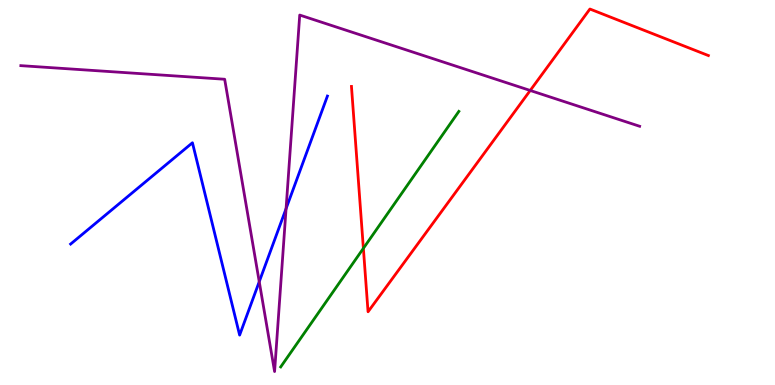[{'lines': ['blue', 'red'], 'intersections': []}, {'lines': ['green', 'red'], 'intersections': [{'x': 4.69, 'y': 3.55}]}, {'lines': ['purple', 'red'], 'intersections': [{'x': 6.84, 'y': 7.65}]}, {'lines': ['blue', 'green'], 'intersections': []}, {'lines': ['blue', 'purple'], 'intersections': [{'x': 3.35, 'y': 2.68}, {'x': 3.69, 'y': 4.58}]}, {'lines': ['green', 'purple'], 'intersections': []}]